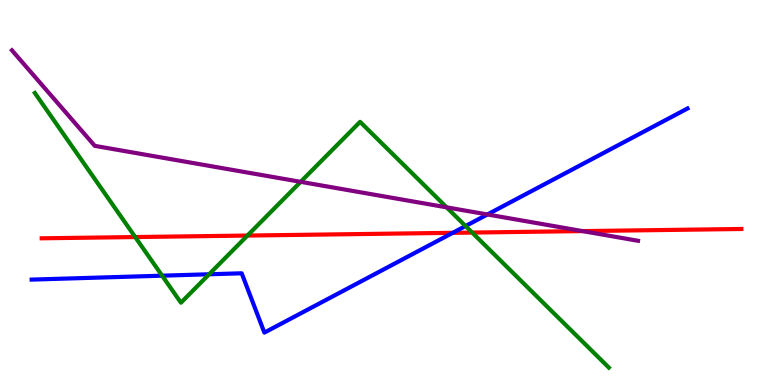[{'lines': ['blue', 'red'], 'intersections': [{'x': 5.84, 'y': 3.95}]}, {'lines': ['green', 'red'], 'intersections': [{'x': 1.74, 'y': 3.84}, {'x': 3.19, 'y': 3.88}, {'x': 6.09, 'y': 3.96}]}, {'lines': ['purple', 'red'], 'intersections': [{'x': 7.52, 'y': 4.0}]}, {'lines': ['blue', 'green'], 'intersections': [{'x': 2.09, 'y': 2.84}, {'x': 2.7, 'y': 2.88}, {'x': 6.01, 'y': 4.13}]}, {'lines': ['blue', 'purple'], 'intersections': [{'x': 6.29, 'y': 4.43}]}, {'lines': ['green', 'purple'], 'intersections': [{'x': 3.88, 'y': 5.28}, {'x': 5.76, 'y': 4.61}]}]